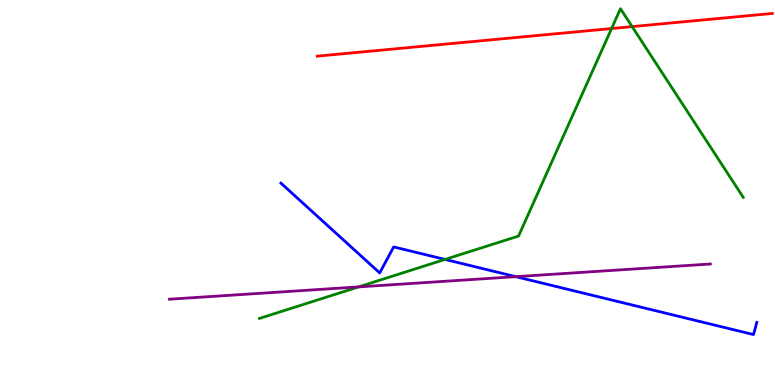[{'lines': ['blue', 'red'], 'intersections': []}, {'lines': ['green', 'red'], 'intersections': [{'x': 7.89, 'y': 9.26}, {'x': 8.16, 'y': 9.31}]}, {'lines': ['purple', 'red'], 'intersections': []}, {'lines': ['blue', 'green'], 'intersections': [{'x': 5.74, 'y': 3.26}]}, {'lines': ['blue', 'purple'], 'intersections': [{'x': 6.66, 'y': 2.81}]}, {'lines': ['green', 'purple'], 'intersections': [{'x': 4.63, 'y': 2.55}]}]